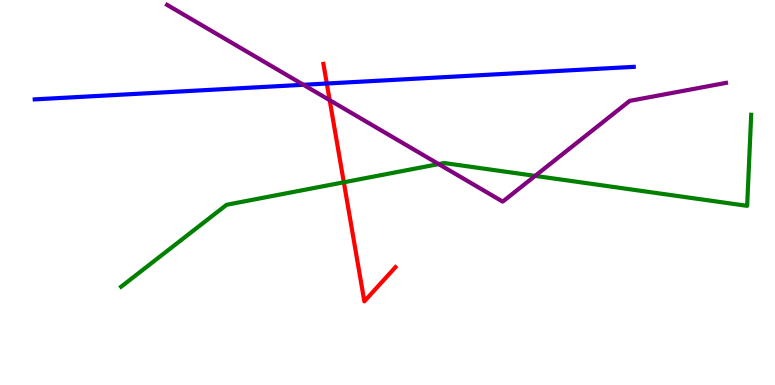[{'lines': ['blue', 'red'], 'intersections': [{'x': 4.22, 'y': 7.83}]}, {'lines': ['green', 'red'], 'intersections': [{'x': 4.44, 'y': 5.27}]}, {'lines': ['purple', 'red'], 'intersections': [{'x': 4.25, 'y': 7.4}]}, {'lines': ['blue', 'green'], 'intersections': []}, {'lines': ['blue', 'purple'], 'intersections': [{'x': 3.92, 'y': 7.8}]}, {'lines': ['green', 'purple'], 'intersections': [{'x': 5.66, 'y': 5.74}, {'x': 6.91, 'y': 5.43}]}]